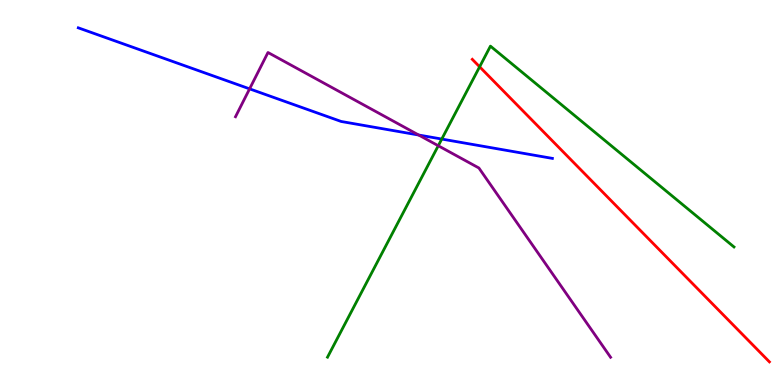[{'lines': ['blue', 'red'], 'intersections': []}, {'lines': ['green', 'red'], 'intersections': [{'x': 6.19, 'y': 8.27}]}, {'lines': ['purple', 'red'], 'intersections': []}, {'lines': ['blue', 'green'], 'intersections': [{'x': 5.7, 'y': 6.39}]}, {'lines': ['blue', 'purple'], 'intersections': [{'x': 3.22, 'y': 7.69}, {'x': 5.4, 'y': 6.49}]}, {'lines': ['green', 'purple'], 'intersections': [{'x': 5.66, 'y': 6.21}]}]